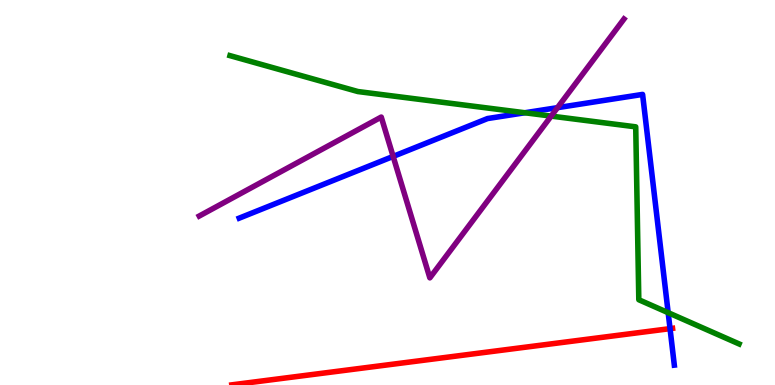[{'lines': ['blue', 'red'], 'intersections': [{'x': 8.65, 'y': 1.46}]}, {'lines': ['green', 'red'], 'intersections': []}, {'lines': ['purple', 'red'], 'intersections': []}, {'lines': ['blue', 'green'], 'intersections': [{'x': 6.77, 'y': 7.07}, {'x': 8.62, 'y': 1.88}]}, {'lines': ['blue', 'purple'], 'intersections': [{'x': 5.07, 'y': 5.94}, {'x': 7.19, 'y': 7.2}]}, {'lines': ['green', 'purple'], 'intersections': [{'x': 7.11, 'y': 6.98}]}]